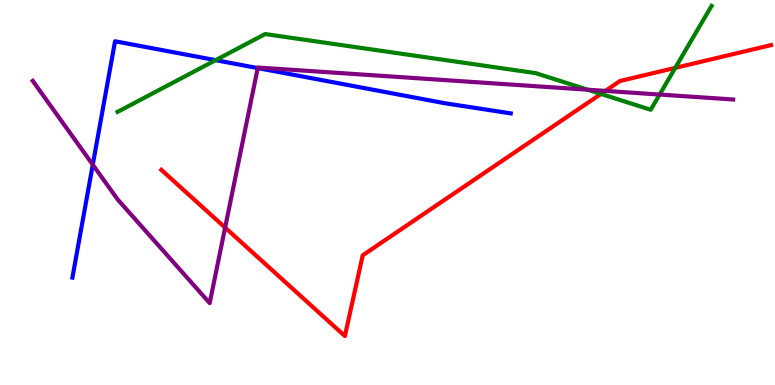[{'lines': ['blue', 'red'], 'intersections': []}, {'lines': ['green', 'red'], 'intersections': [{'x': 7.75, 'y': 7.56}, {'x': 8.71, 'y': 8.24}]}, {'lines': ['purple', 'red'], 'intersections': [{'x': 2.9, 'y': 4.09}, {'x': 7.81, 'y': 7.64}]}, {'lines': ['blue', 'green'], 'intersections': [{'x': 2.78, 'y': 8.44}]}, {'lines': ['blue', 'purple'], 'intersections': [{'x': 1.2, 'y': 5.72}, {'x': 3.33, 'y': 8.23}]}, {'lines': ['green', 'purple'], 'intersections': [{'x': 7.58, 'y': 7.67}, {'x': 8.51, 'y': 7.54}]}]